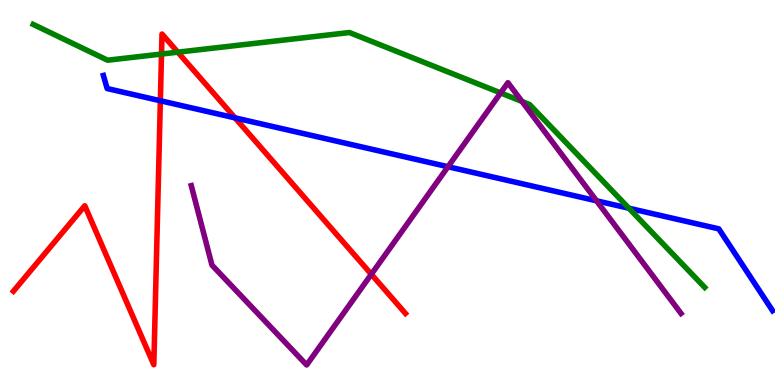[{'lines': ['blue', 'red'], 'intersections': [{'x': 2.07, 'y': 7.38}, {'x': 3.03, 'y': 6.94}]}, {'lines': ['green', 'red'], 'intersections': [{'x': 2.08, 'y': 8.6}, {'x': 2.29, 'y': 8.64}]}, {'lines': ['purple', 'red'], 'intersections': [{'x': 4.79, 'y': 2.88}]}, {'lines': ['blue', 'green'], 'intersections': [{'x': 8.11, 'y': 4.59}]}, {'lines': ['blue', 'purple'], 'intersections': [{'x': 5.78, 'y': 5.67}, {'x': 7.7, 'y': 4.78}]}, {'lines': ['green', 'purple'], 'intersections': [{'x': 6.46, 'y': 7.59}, {'x': 6.74, 'y': 7.36}]}]